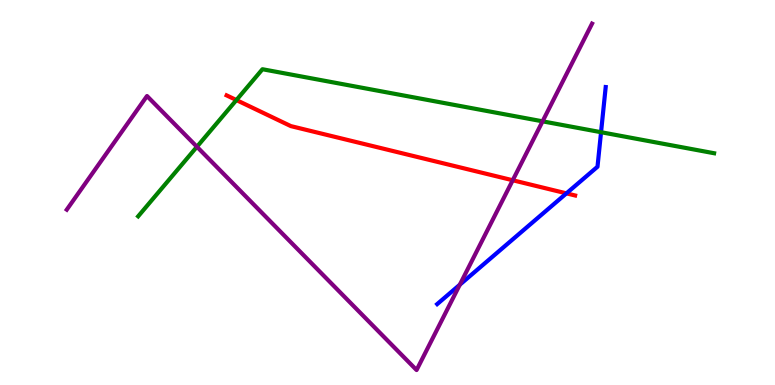[{'lines': ['blue', 'red'], 'intersections': [{'x': 7.31, 'y': 4.98}]}, {'lines': ['green', 'red'], 'intersections': [{'x': 3.05, 'y': 7.4}]}, {'lines': ['purple', 'red'], 'intersections': [{'x': 6.62, 'y': 5.32}]}, {'lines': ['blue', 'green'], 'intersections': [{'x': 7.76, 'y': 6.57}]}, {'lines': ['blue', 'purple'], 'intersections': [{'x': 5.93, 'y': 2.6}]}, {'lines': ['green', 'purple'], 'intersections': [{'x': 2.54, 'y': 6.19}, {'x': 7.0, 'y': 6.85}]}]